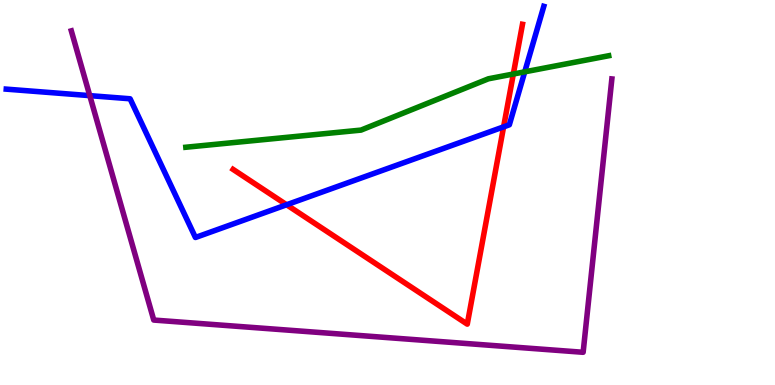[{'lines': ['blue', 'red'], 'intersections': [{'x': 3.7, 'y': 4.68}, {'x': 6.5, 'y': 6.7}]}, {'lines': ['green', 'red'], 'intersections': [{'x': 6.62, 'y': 8.08}]}, {'lines': ['purple', 'red'], 'intersections': []}, {'lines': ['blue', 'green'], 'intersections': [{'x': 6.77, 'y': 8.13}]}, {'lines': ['blue', 'purple'], 'intersections': [{'x': 1.16, 'y': 7.52}]}, {'lines': ['green', 'purple'], 'intersections': []}]